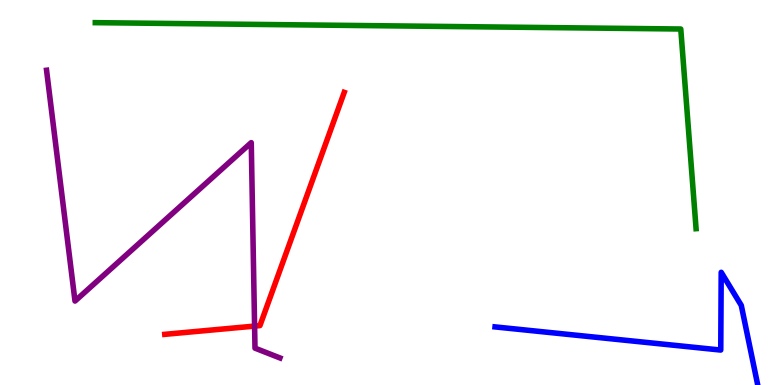[{'lines': ['blue', 'red'], 'intersections': []}, {'lines': ['green', 'red'], 'intersections': []}, {'lines': ['purple', 'red'], 'intersections': [{'x': 3.29, 'y': 1.53}]}, {'lines': ['blue', 'green'], 'intersections': []}, {'lines': ['blue', 'purple'], 'intersections': []}, {'lines': ['green', 'purple'], 'intersections': []}]